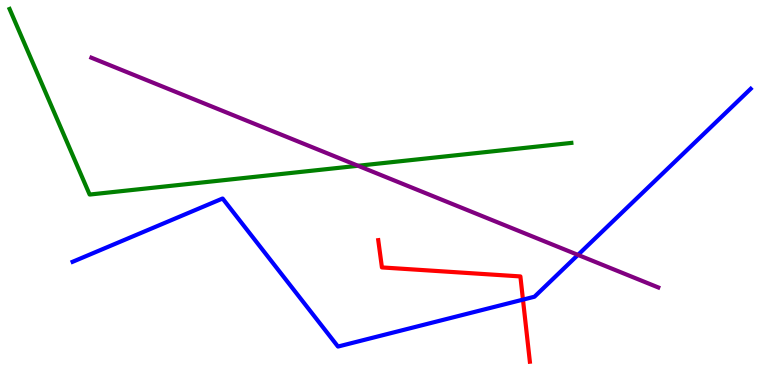[{'lines': ['blue', 'red'], 'intersections': [{'x': 6.75, 'y': 2.22}]}, {'lines': ['green', 'red'], 'intersections': []}, {'lines': ['purple', 'red'], 'intersections': []}, {'lines': ['blue', 'green'], 'intersections': []}, {'lines': ['blue', 'purple'], 'intersections': [{'x': 7.46, 'y': 3.38}]}, {'lines': ['green', 'purple'], 'intersections': [{'x': 4.62, 'y': 5.69}]}]